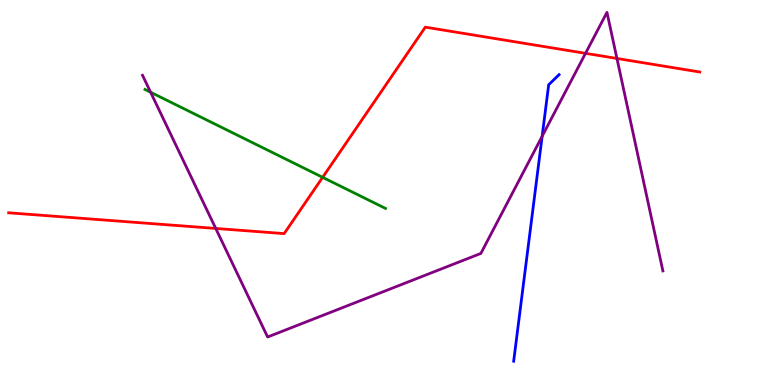[{'lines': ['blue', 'red'], 'intersections': []}, {'lines': ['green', 'red'], 'intersections': [{'x': 4.16, 'y': 5.39}]}, {'lines': ['purple', 'red'], 'intersections': [{'x': 2.78, 'y': 4.07}, {'x': 7.56, 'y': 8.61}, {'x': 7.96, 'y': 8.48}]}, {'lines': ['blue', 'green'], 'intersections': []}, {'lines': ['blue', 'purple'], 'intersections': [{'x': 7.0, 'y': 6.46}]}, {'lines': ['green', 'purple'], 'intersections': [{'x': 1.94, 'y': 7.6}]}]